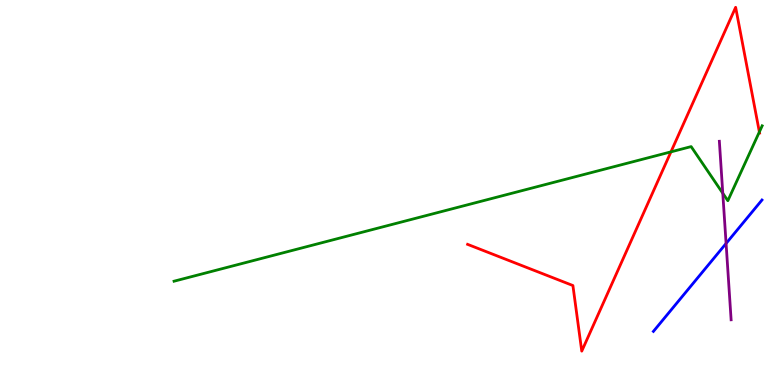[{'lines': ['blue', 'red'], 'intersections': []}, {'lines': ['green', 'red'], 'intersections': [{'x': 8.66, 'y': 6.06}, {'x': 9.8, 'y': 6.57}]}, {'lines': ['purple', 'red'], 'intersections': []}, {'lines': ['blue', 'green'], 'intersections': []}, {'lines': ['blue', 'purple'], 'intersections': [{'x': 9.37, 'y': 3.68}]}, {'lines': ['green', 'purple'], 'intersections': [{'x': 9.33, 'y': 4.98}]}]